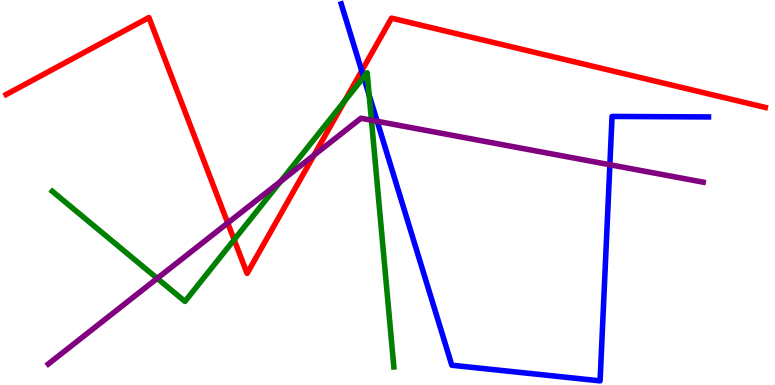[{'lines': ['blue', 'red'], 'intersections': [{'x': 4.67, 'y': 8.16}]}, {'lines': ['green', 'red'], 'intersections': [{'x': 3.02, 'y': 3.77}, {'x': 4.45, 'y': 7.38}]}, {'lines': ['purple', 'red'], 'intersections': [{'x': 2.94, 'y': 4.21}, {'x': 4.05, 'y': 5.97}]}, {'lines': ['blue', 'green'], 'intersections': [{'x': 4.69, 'y': 8.0}, {'x': 4.76, 'y': 7.53}]}, {'lines': ['blue', 'purple'], 'intersections': [{'x': 4.87, 'y': 6.85}, {'x': 7.87, 'y': 5.72}]}, {'lines': ['green', 'purple'], 'intersections': [{'x': 2.03, 'y': 2.77}, {'x': 3.62, 'y': 5.29}, {'x': 4.79, 'y': 6.88}]}]